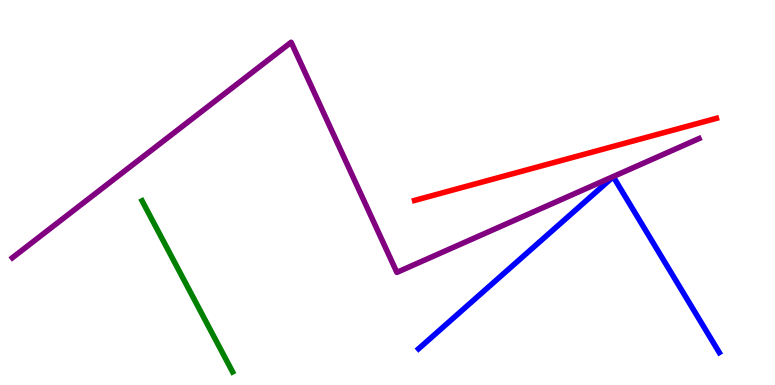[{'lines': ['blue', 'red'], 'intersections': []}, {'lines': ['green', 'red'], 'intersections': []}, {'lines': ['purple', 'red'], 'intersections': []}, {'lines': ['blue', 'green'], 'intersections': []}, {'lines': ['blue', 'purple'], 'intersections': []}, {'lines': ['green', 'purple'], 'intersections': []}]